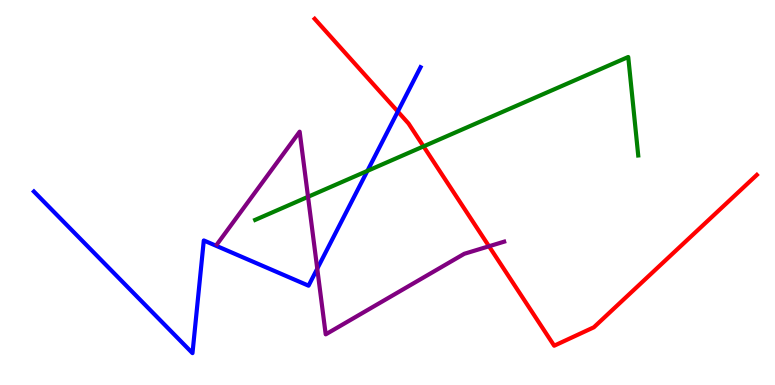[{'lines': ['blue', 'red'], 'intersections': [{'x': 5.13, 'y': 7.1}]}, {'lines': ['green', 'red'], 'intersections': [{'x': 5.46, 'y': 6.2}]}, {'lines': ['purple', 'red'], 'intersections': [{'x': 6.31, 'y': 3.6}]}, {'lines': ['blue', 'green'], 'intersections': [{'x': 4.74, 'y': 5.56}]}, {'lines': ['blue', 'purple'], 'intersections': [{'x': 4.09, 'y': 3.02}]}, {'lines': ['green', 'purple'], 'intersections': [{'x': 3.97, 'y': 4.89}]}]